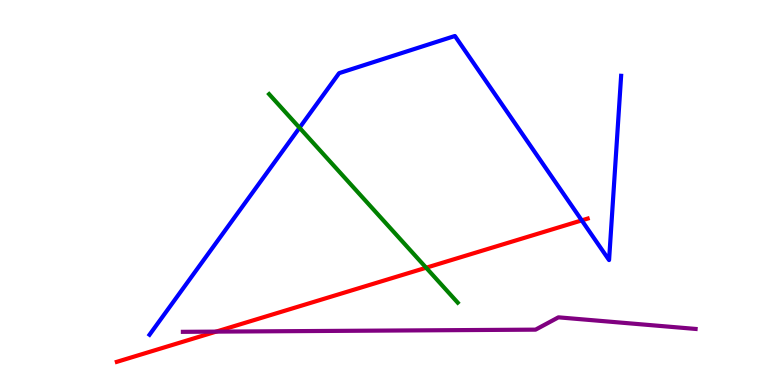[{'lines': ['blue', 'red'], 'intersections': [{'x': 7.51, 'y': 4.28}]}, {'lines': ['green', 'red'], 'intersections': [{'x': 5.5, 'y': 3.05}]}, {'lines': ['purple', 'red'], 'intersections': [{'x': 2.79, 'y': 1.39}]}, {'lines': ['blue', 'green'], 'intersections': [{'x': 3.86, 'y': 6.68}]}, {'lines': ['blue', 'purple'], 'intersections': []}, {'lines': ['green', 'purple'], 'intersections': []}]